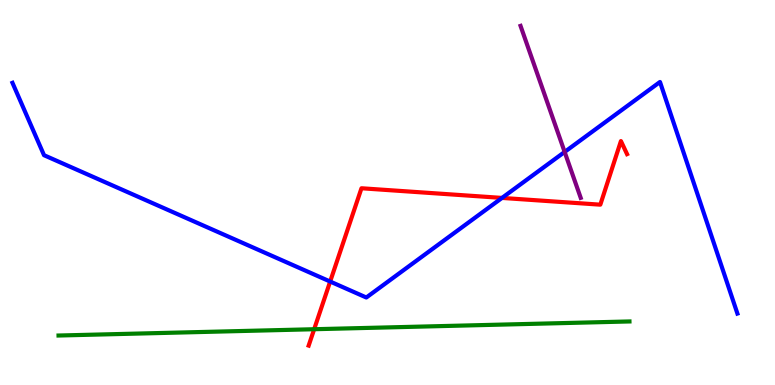[{'lines': ['blue', 'red'], 'intersections': [{'x': 4.26, 'y': 2.69}, {'x': 6.48, 'y': 4.86}]}, {'lines': ['green', 'red'], 'intersections': [{'x': 4.05, 'y': 1.45}]}, {'lines': ['purple', 'red'], 'intersections': []}, {'lines': ['blue', 'green'], 'intersections': []}, {'lines': ['blue', 'purple'], 'intersections': [{'x': 7.29, 'y': 6.05}]}, {'lines': ['green', 'purple'], 'intersections': []}]